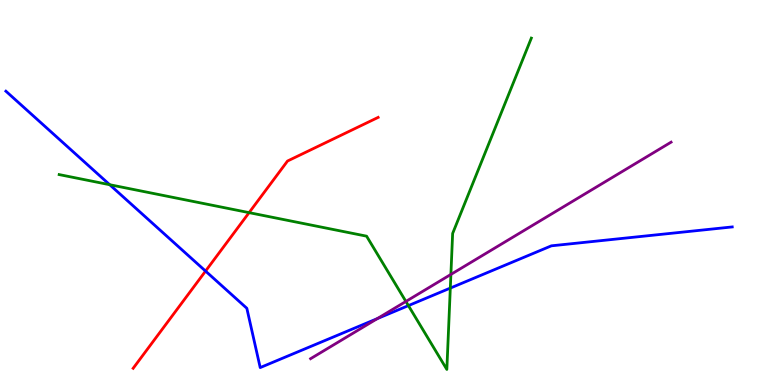[{'lines': ['blue', 'red'], 'intersections': [{'x': 2.65, 'y': 2.96}]}, {'lines': ['green', 'red'], 'intersections': [{'x': 3.21, 'y': 4.48}]}, {'lines': ['purple', 'red'], 'intersections': []}, {'lines': ['blue', 'green'], 'intersections': [{'x': 1.42, 'y': 5.2}, {'x': 5.27, 'y': 2.06}, {'x': 5.81, 'y': 2.52}]}, {'lines': ['blue', 'purple'], 'intersections': [{'x': 4.87, 'y': 1.72}]}, {'lines': ['green', 'purple'], 'intersections': [{'x': 5.24, 'y': 2.17}, {'x': 5.82, 'y': 2.87}]}]